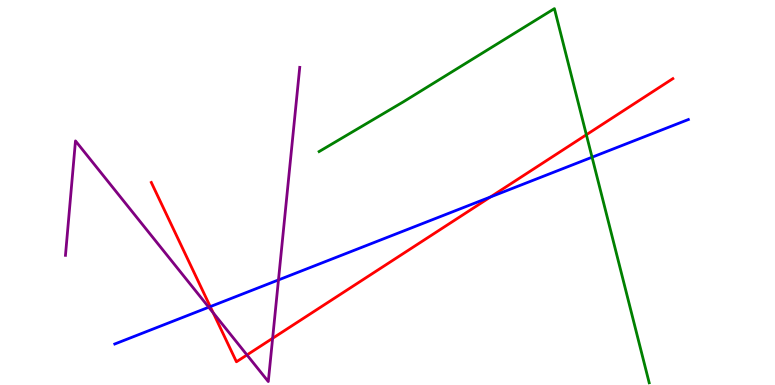[{'lines': ['blue', 'red'], 'intersections': [{'x': 2.71, 'y': 2.04}, {'x': 6.33, 'y': 4.88}]}, {'lines': ['green', 'red'], 'intersections': [{'x': 7.57, 'y': 6.5}]}, {'lines': ['purple', 'red'], 'intersections': [{'x': 2.75, 'y': 1.88}, {'x': 3.19, 'y': 0.781}, {'x': 3.52, 'y': 1.21}]}, {'lines': ['blue', 'green'], 'intersections': [{'x': 7.64, 'y': 5.92}]}, {'lines': ['blue', 'purple'], 'intersections': [{'x': 2.69, 'y': 2.02}, {'x': 3.59, 'y': 2.73}]}, {'lines': ['green', 'purple'], 'intersections': []}]